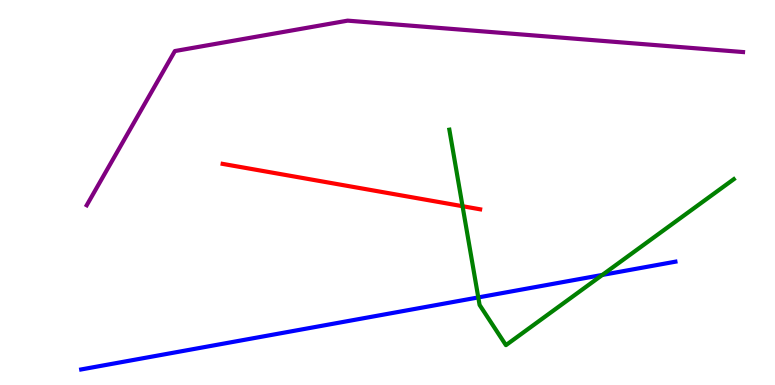[{'lines': ['blue', 'red'], 'intersections': []}, {'lines': ['green', 'red'], 'intersections': [{'x': 5.97, 'y': 4.64}]}, {'lines': ['purple', 'red'], 'intersections': []}, {'lines': ['blue', 'green'], 'intersections': [{'x': 6.17, 'y': 2.27}, {'x': 7.77, 'y': 2.86}]}, {'lines': ['blue', 'purple'], 'intersections': []}, {'lines': ['green', 'purple'], 'intersections': []}]